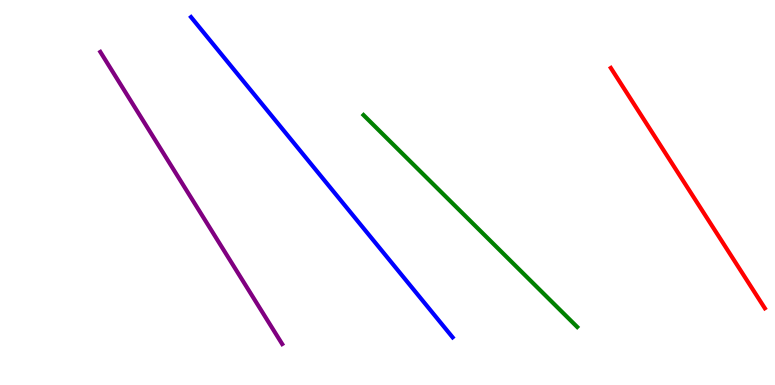[{'lines': ['blue', 'red'], 'intersections': []}, {'lines': ['green', 'red'], 'intersections': []}, {'lines': ['purple', 'red'], 'intersections': []}, {'lines': ['blue', 'green'], 'intersections': []}, {'lines': ['blue', 'purple'], 'intersections': []}, {'lines': ['green', 'purple'], 'intersections': []}]